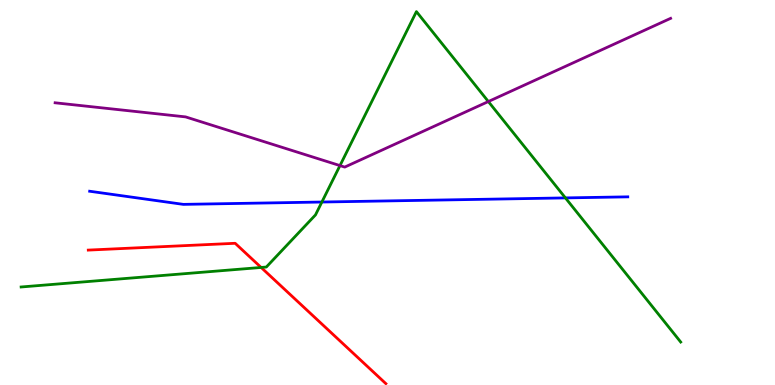[{'lines': ['blue', 'red'], 'intersections': []}, {'lines': ['green', 'red'], 'intersections': [{'x': 3.37, 'y': 3.05}]}, {'lines': ['purple', 'red'], 'intersections': []}, {'lines': ['blue', 'green'], 'intersections': [{'x': 4.15, 'y': 4.75}, {'x': 7.3, 'y': 4.86}]}, {'lines': ['blue', 'purple'], 'intersections': []}, {'lines': ['green', 'purple'], 'intersections': [{'x': 4.39, 'y': 5.7}, {'x': 6.3, 'y': 7.36}]}]